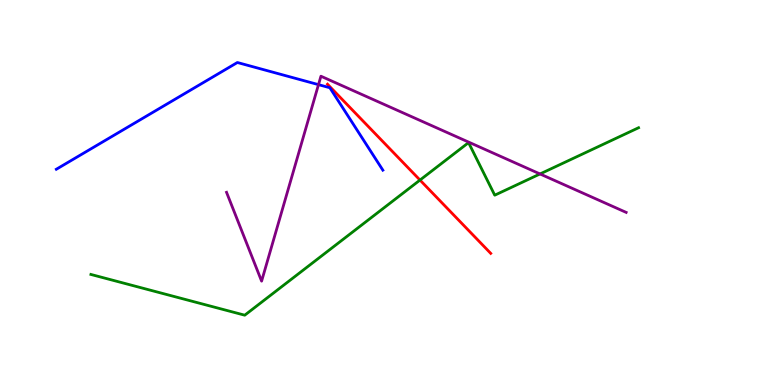[{'lines': ['blue', 'red'], 'intersections': []}, {'lines': ['green', 'red'], 'intersections': [{'x': 5.42, 'y': 5.32}]}, {'lines': ['purple', 'red'], 'intersections': []}, {'lines': ['blue', 'green'], 'intersections': []}, {'lines': ['blue', 'purple'], 'intersections': [{'x': 4.11, 'y': 7.8}]}, {'lines': ['green', 'purple'], 'intersections': [{'x': 6.97, 'y': 5.48}]}]